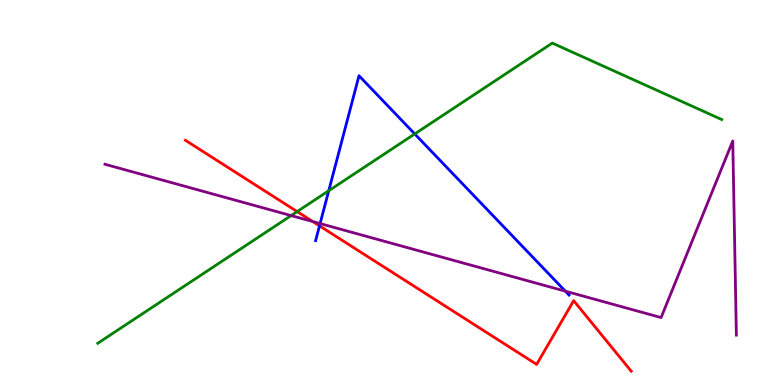[{'lines': ['blue', 'red'], 'intersections': [{'x': 4.12, 'y': 4.13}]}, {'lines': ['green', 'red'], 'intersections': [{'x': 3.83, 'y': 4.5}]}, {'lines': ['purple', 'red'], 'intersections': [{'x': 4.04, 'y': 4.25}]}, {'lines': ['blue', 'green'], 'intersections': [{'x': 4.24, 'y': 5.05}, {'x': 5.35, 'y': 6.52}]}, {'lines': ['blue', 'purple'], 'intersections': [{'x': 4.13, 'y': 4.19}, {'x': 7.29, 'y': 2.44}]}, {'lines': ['green', 'purple'], 'intersections': [{'x': 3.76, 'y': 4.4}]}]